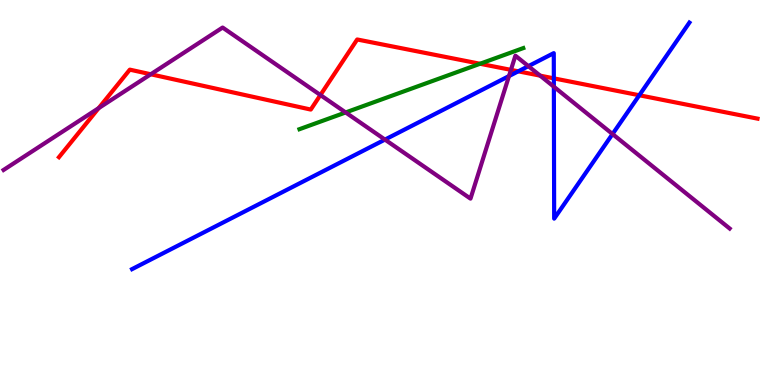[{'lines': ['blue', 'red'], 'intersections': [{'x': 6.69, 'y': 8.15}, {'x': 7.15, 'y': 7.96}, {'x': 8.25, 'y': 7.53}]}, {'lines': ['green', 'red'], 'intersections': [{'x': 6.19, 'y': 8.34}]}, {'lines': ['purple', 'red'], 'intersections': [{'x': 1.27, 'y': 7.19}, {'x': 1.95, 'y': 8.07}, {'x': 4.13, 'y': 7.53}, {'x': 6.59, 'y': 8.19}, {'x': 6.97, 'y': 8.04}]}, {'lines': ['blue', 'green'], 'intersections': []}, {'lines': ['blue', 'purple'], 'intersections': [{'x': 4.97, 'y': 6.37}, {'x': 6.57, 'y': 8.02}, {'x': 6.82, 'y': 8.28}, {'x': 7.15, 'y': 7.75}, {'x': 7.9, 'y': 6.52}]}, {'lines': ['green', 'purple'], 'intersections': [{'x': 4.46, 'y': 7.08}]}]